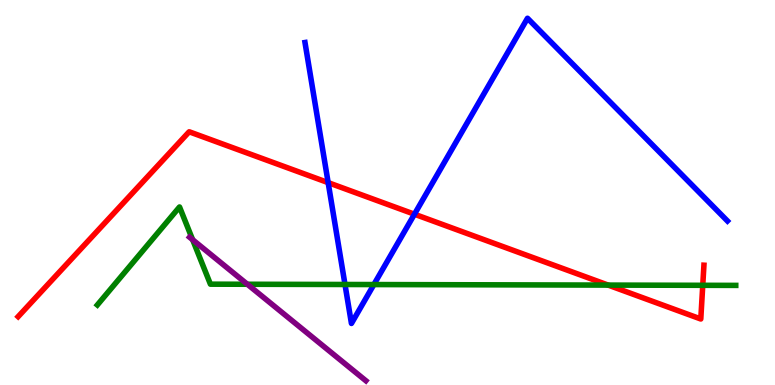[{'lines': ['blue', 'red'], 'intersections': [{'x': 4.23, 'y': 5.26}, {'x': 5.35, 'y': 4.44}]}, {'lines': ['green', 'red'], 'intersections': [{'x': 7.85, 'y': 2.59}, {'x': 9.07, 'y': 2.59}]}, {'lines': ['purple', 'red'], 'intersections': []}, {'lines': ['blue', 'green'], 'intersections': [{'x': 4.45, 'y': 2.61}, {'x': 4.82, 'y': 2.61}]}, {'lines': ['blue', 'purple'], 'intersections': []}, {'lines': ['green', 'purple'], 'intersections': [{'x': 2.49, 'y': 3.77}, {'x': 3.19, 'y': 2.62}]}]